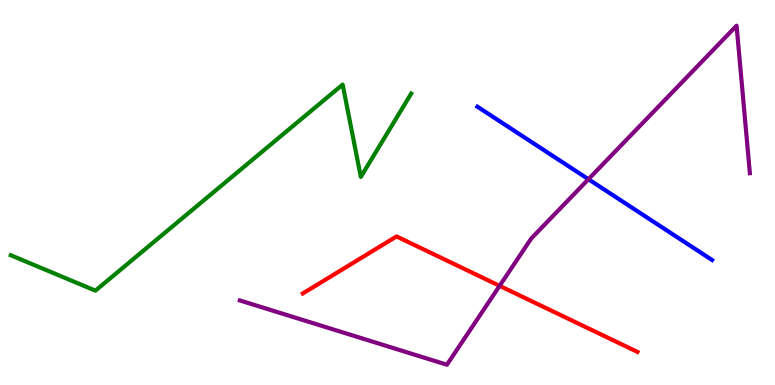[{'lines': ['blue', 'red'], 'intersections': []}, {'lines': ['green', 'red'], 'intersections': []}, {'lines': ['purple', 'red'], 'intersections': [{'x': 6.45, 'y': 2.58}]}, {'lines': ['blue', 'green'], 'intersections': []}, {'lines': ['blue', 'purple'], 'intersections': [{'x': 7.59, 'y': 5.34}]}, {'lines': ['green', 'purple'], 'intersections': []}]